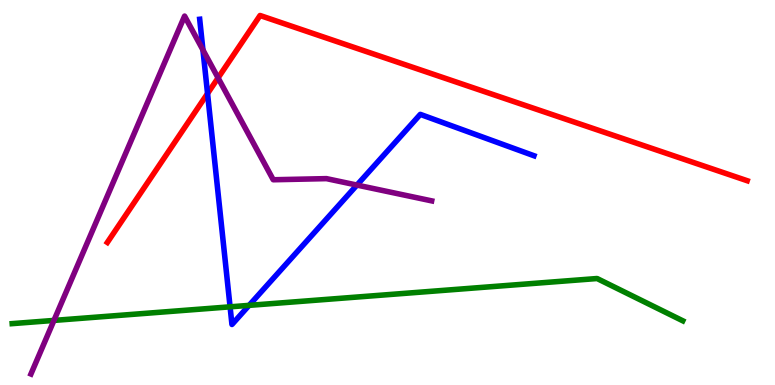[{'lines': ['blue', 'red'], 'intersections': [{'x': 2.68, 'y': 7.57}]}, {'lines': ['green', 'red'], 'intersections': []}, {'lines': ['purple', 'red'], 'intersections': [{'x': 2.81, 'y': 7.98}]}, {'lines': ['blue', 'green'], 'intersections': [{'x': 2.97, 'y': 2.03}, {'x': 3.21, 'y': 2.07}]}, {'lines': ['blue', 'purple'], 'intersections': [{'x': 2.62, 'y': 8.7}, {'x': 4.61, 'y': 5.19}]}, {'lines': ['green', 'purple'], 'intersections': [{'x': 0.696, 'y': 1.68}]}]